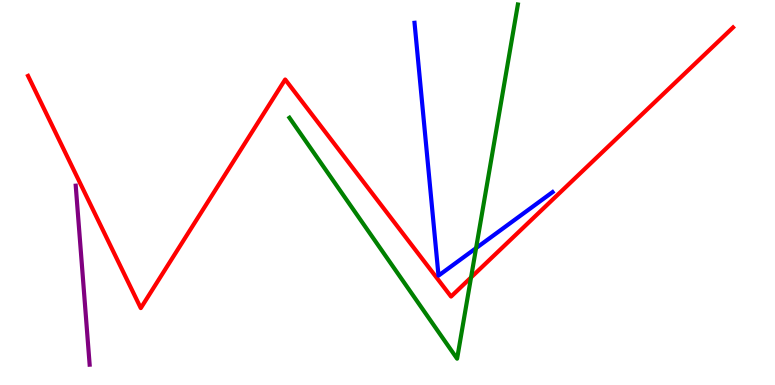[{'lines': ['blue', 'red'], 'intersections': []}, {'lines': ['green', 'red'], 'intersections': [{'x': 6.08, 'y': 2.79}]}, {'lines': ['purple', 'red'], 'intersections': []}, {'lines': ['blue', 'green'], 'intersections': [{'x': 6.14, 'y': 3.56}]}, {'lines': ['blue', 'purple'], 'intersections': []}, {'lines': ['green', 'purple'], 'intersections': []}]